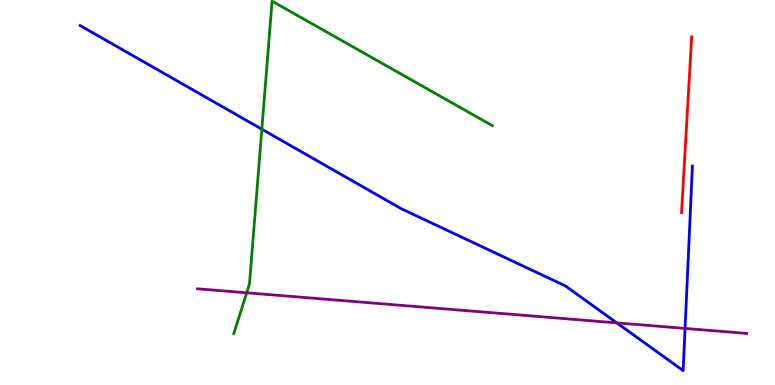[{'lines': ['blue', 'red'], 'intersections': []}, {'lines': ['green', 'red'], 'intersections': []}, {'lines': ['purple', 'red'], 'intersections': []}, {'lines': ['blue', 'green'], 'intersections': [{'x': 3.38, 'y': 6.64}]}, {'lines': ['blue', 'purple'], 'intersections': [{'x': 7.96, 'y': 1.61}, {'x': 8.84, 'y': 1.47}]}, {'lines': ['green', 'purple'], 'intersections': [{'x': 3.18, 'y': 2.39}]}]